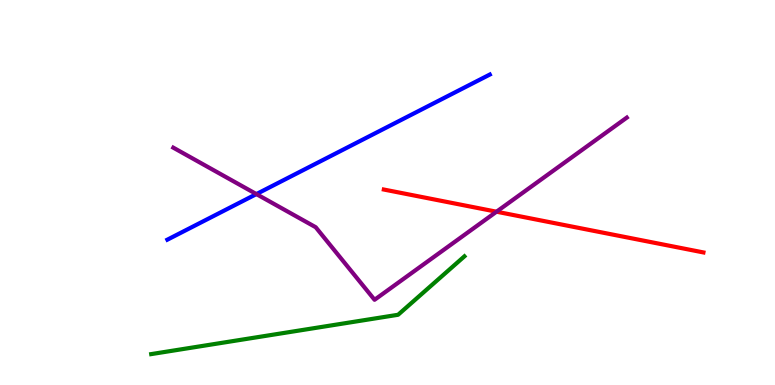[{'lines': ['blue', 'red'], 'intersections': []}, {'lines': ['green', 'red'], 'intersections': []}, {'lines': ['purple', 'red'], 'intersections': [{'x': 6.41, 'y': 4.5}]}, {'lines': ['blue', 'green'], 'intersections': []}, {'lines': ['blue', 'purple'], 'intersections': [{'x': 3.31, 'y': 4.96}]}, {'lines': ['green', 'purple'], 'intersections': []}]